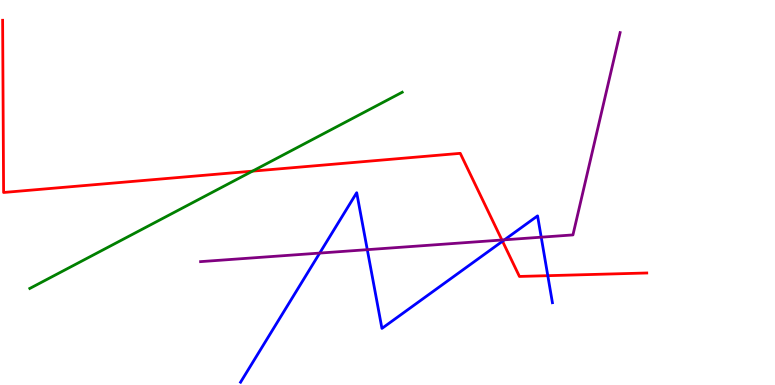[{'lines': ['blue', 'red'], 'intersections': [{'x': 6.48, 'y': 3.73}, {'x': 7.07, 'y': 2.84}]}, {'lines': ['green', 'red'], 'intersections': [{'x': 3.26, 'y': 5.55}]}, {'lines': ['purple', 'red'], 'intersections': [{'x': 6.48, 'y': 3.77}]}, {'lines': ['blue', 'green'], 'intersections': []}, {'lines': ['blue', 'purple'], 'intersections': [{'x': 4.13, 'y': 3.43}, {'x': 4.74, 'y': 3.52}, {'x': 6.51, 'y': 3.77}, {'x': 6.98, 'y': 3.84}]}, {'lines': ['green', 'purple'], 'intersections': []}]